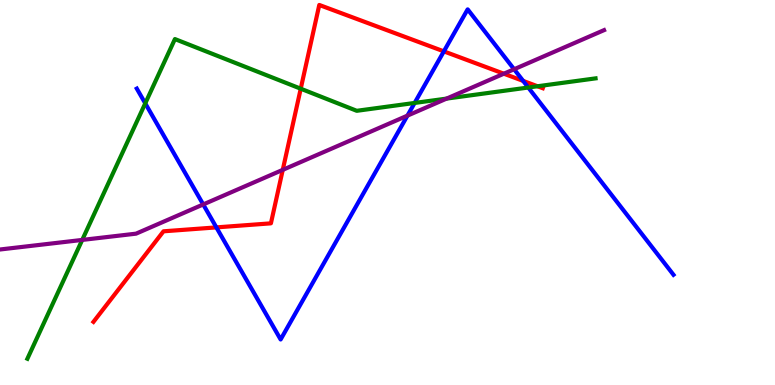[{'lines': ['blue', 'red'], 'intersections': [{'x': 2.79, 'y': 4.09}, {'x': 5.73, 'y': 8.67}, {'x': 6.75, 'y': 7.9}]}, {'lines': ['green', 'red'], 'intersections': [{'x': 3.88, 'y': 7.7}, {'x': 6.94, 'y': 7.76}]}, {'lines': ['purple', 'red'], 'intersections': [{'x': 3.65, 'y': 5.59}, {'x': 6.5, 'y': 8.09}]}, {'lines': ['blue', 'green'], 'intersections': [{'x': 1.87, 'y': 7.32}, {'x': 5.35, 'y': 7.33}, {'x': 6.82, 'y': 7.73}]}, {'lines': ['blue', 'purple'], 'intersections': [{'x': 2.62, 'y': 4.69}, {'x': 5.26, 'y': 7.0}, {'x': 6.63, 'y': 8.2}]}, {'lines': ['green', 'purple'], 'intersections': [{'x': 1.06, 'y': 3.77}, {'x': 5.76, 'y': 7.44}]}]